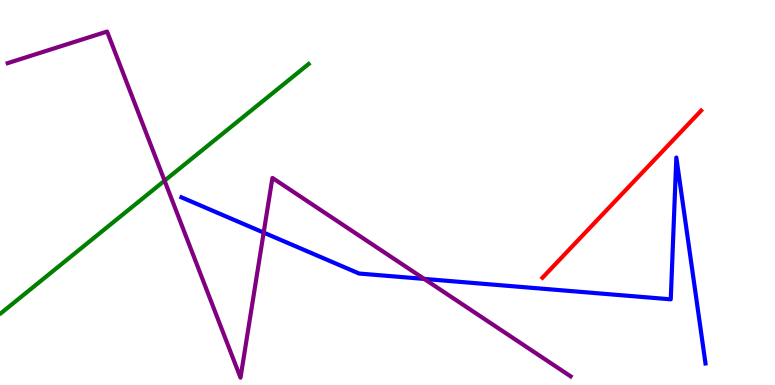[{'lines': ['blue', 'red'], 'intersections': []}, {'lines': ['green', 'red'], 'intersections': []}, {'lines': ['purple', 'red'], 'intersections': []}, {'lines': ['blue', 'green'], 'intersections': []}, {'lines': ['blue', 'purple'], 'intersections': [{'x': 3.4, 'y': 3.96}, {'x': 5.47, 'y': 2.76}]}, {'lines': ['green', 'purple'], 'intersections': [{'x': 2.12, 'y': 5.31}]}]